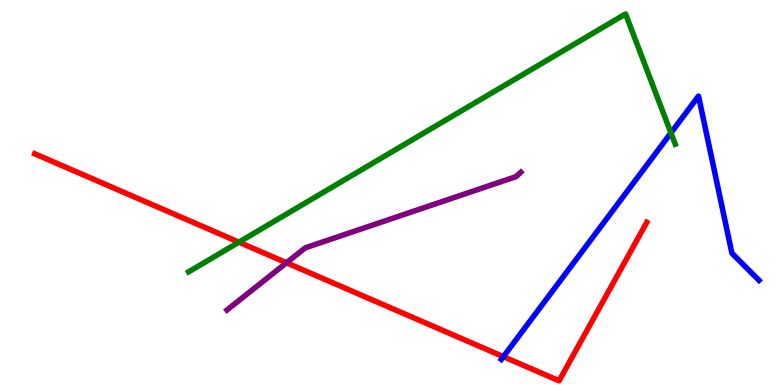[{'lines': ['blue', 'red'], 'intersections': [{'x': 6.5, 'y': 0.736}]}, {'lines': ['green', 'red'], 'intersections': [{'x': 3.08, 'y': 3.71}]}, {'lines': ['purple', 'red'], 'intersections': [{'x': 3.7, 'y': 3.17}]}, {'lines': ['blue', 'green'], 'intersections': [{'x': 8.66, 'y': 6.55}]}, {'lines': ['blue', 'purple'], 'intersections': []}, {'lines': ['green', 'purple'], 'intersections': []}]